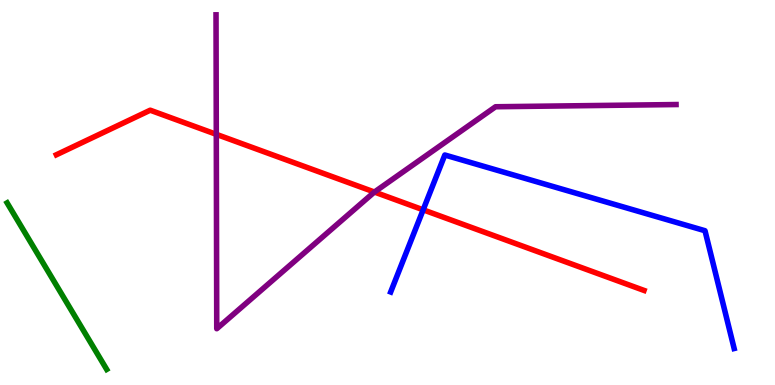[{'lines': ['blue', 'red'], 'intersections': [{'x': 5.46, 'y': 4.55}]}, {'lines': ['green', 'red'], 'intersections': []}, {'lines': ['purple', 'red'], 'intersections': [{'x': 2.79, 'y': 6.51}, {'x': 4.83, 'y': 5.01}]}, {'lines': ['blue', 'green'], 'intersections': []}, {'lines': ['blue', 'purple'], 'intersections': []}, {'lines': ['green', 'purple'], 'intersections': []}]